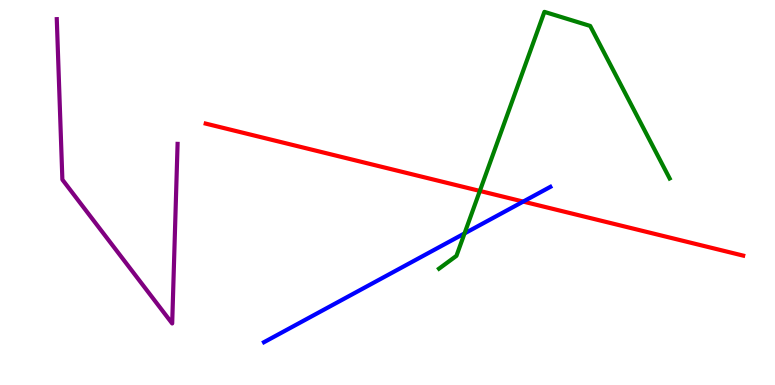[{'lines': ['blue', 'red'], 'intersections': [{'x': 6.75, 'y': 4.76}]}, {'lines': ['green', 'red'], 'intersections': [{'x': 6.19, 'y': 5.04}]}, {'lines': ['purple', 'red'], 'intersections': []}, {'lines': ['blue', 'green'], 'intersections': [{'x': 5.99, 'y': 3.94}]}, {'lines': ['blue', 'purple'], 'intersections': []}, {'lines': ['green', 'purple'], 'intersections': []}]